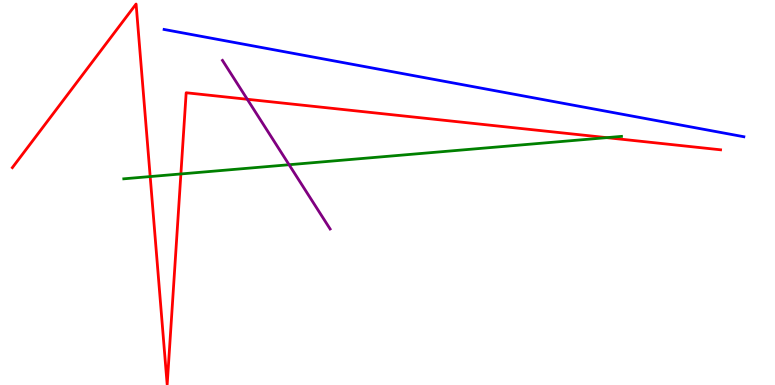[{'lines': ['blue', 'red'], 'intersections': []}, {'lines': ['green', 'red'], 'intersections': [{'x': 1.94, 'y': 5.41}, {'x': 2.33, 'y': 5.48}, {'x': 7.83, 'y': 6.42}]}, {'lines': ['purple', 'red'], 'intersections': [{'x': 3.19, 'y': 7.42}]}, {'lines': ['blue', 'green'], 'intersections': []}, {'lines': ['blue', 'purple'], 'intersections': []}, {'lines': ['green', 'purple'], 'intersections': [{'x': 3.73, 'y': 5.72}]}]